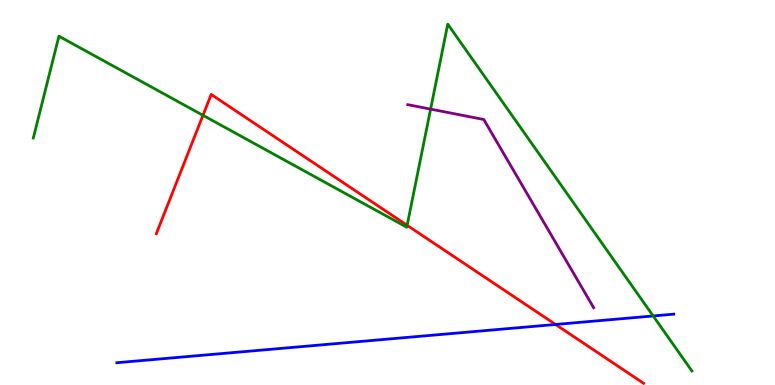[{'lines': ['blue', 'red'], 'intersections': [{'x': 7.17, 'y': 1.57}]}, {'lines': ['green', 'red'], 'intersections': [{'x': 2.62, 'y': 7.0}, {'x': 5.25, 'y': 4.15}]}, {'lines': ['purple', 'red'], 'intersections': []}, {'lines': ['blue', 'green'], 'intersections': [{'x': 8.43, 'y': 1.79}]}, {'lines': ['blue', 'purple'], 'intersections': []}, {'lines': ['green', 'purple'], 'intersections': [{'x': 5.56, 'y': 7.17}]}]